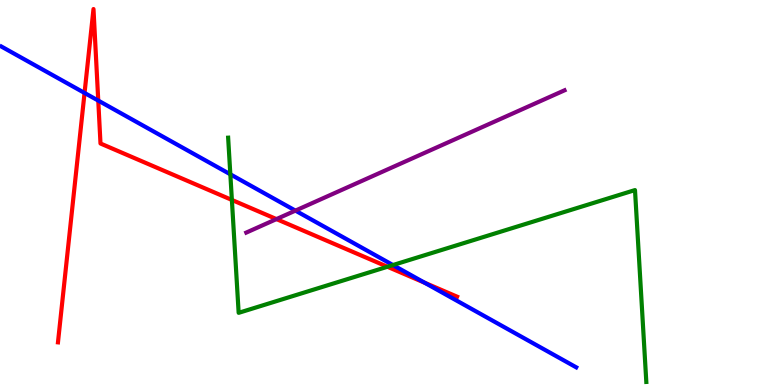[{'lines': ['blue', 'red'], 'intersections': [{'x': 1.09, 'y': 7.59}, {'x': 1.27, 'y': 7.39}, {'x': 5.48, 'y': 2.66}]}, {'lines': ['green', 'red'], 'intersections': [{'x': 2.99, 'y': 4.81}, {'x': 5.0, 'y': 3.07}]}, {'lines': ['purple', 'red'], 'intersections': [{'x': 3.57, 'y': 4.31}]}, {'lines': ['blue', 'green'], 'intersections': [{'x': 2.97, 'y': 5.47}, {'x': 5.07, 'y': 3.12}]}, {'lines': ['blue', 'purple'], 'intersections': [{'x': 3.81, 'y': 4.53}]}, {'lines': ['green', 'purple'], 'intersections': []}]